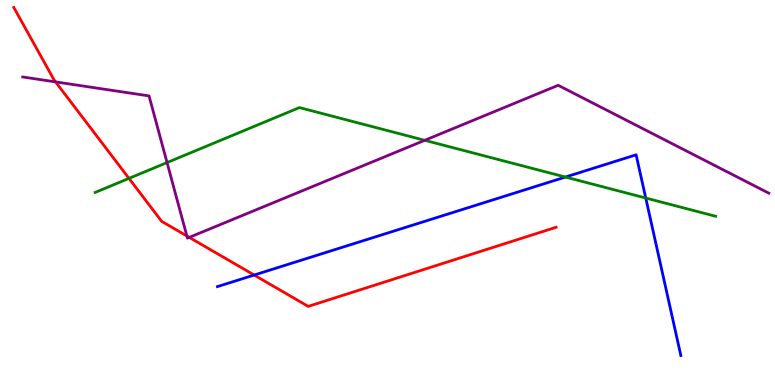[{'lines': ['blue', 'red'], 'intersections': [{'x': 3.28, 'y': 2.86}]}, {'lines': ['green', 'red'], 'intersections': [{'x': 1.66, 'y': 5.37}]}, {'lines': ['purple', 'red'], 'intersections': [{'x': 0.717, 'y': 7.87}, {'x': 2.41, 'y': 3.87}, {'x': 2.44, 'y': 3.83}]}, {'lines': ['blue', 'green'], 'intersections': [{'x': 7.3, 'y': 5.4}, {'x': 8.33, 'y': 4.86}]}, {'lines': ['blue', 'purple'], 'intersections': []}, {'lines': ['green', 'purple'], 'intersections': [{'x': 2.16, 'y': 5.78}, {'x': 5.48, 'y': 6.36}]}]